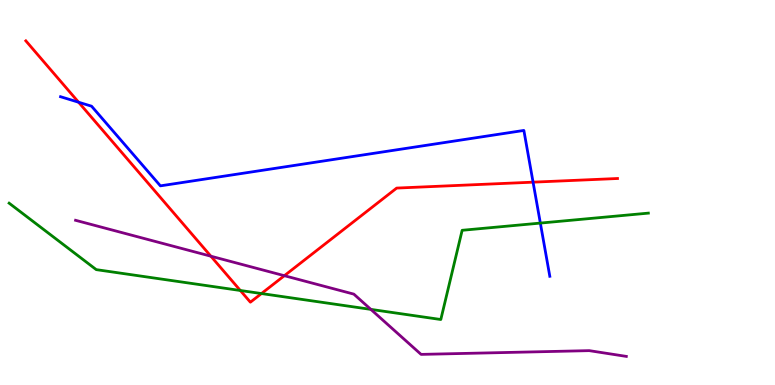[{'lines': ['blue', 'red'], 'intersections': [{'x': 1.01, 'y': 7.34}, {'x': 6.88, 'y': 5.27}]}, {'lines': ['green', 'red'], 'intersections': [{'x': 3.1, 'y': 2.45}, {'x': 3.37, 'y': 2.38}]}, {'lines': ['purple', 'red'], 'intersections': [{'x': 2.72, 'y': 3.35}, {'x': 3.67, 'y': 2.84}]}, {'lines': ['blue', 'green'], 'intersections': [{'x': 6.97, 'y': 4.21}]}, {'lines': ['blue', 'purple'], 'intersections': []}, {'lines': ['green', 'purple'], 'intersections': [{'x': 4.79, 'y': 1.96}]}]